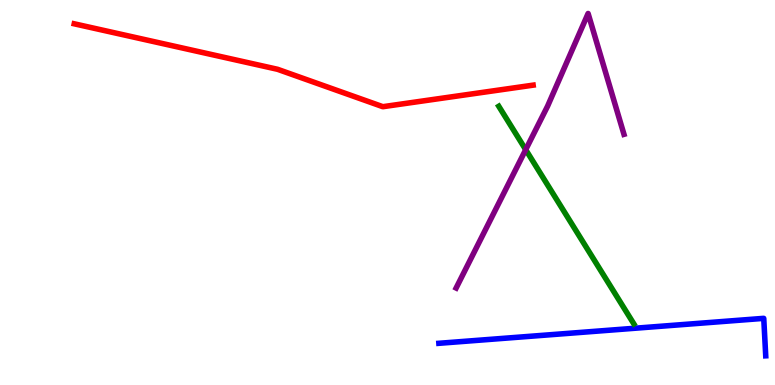[{'lines': ['blue', 'red'], 'intersections': []}, {'lines': ['green', 'red'], 'intersections': []}, {'lines': ['purple', 'red'], 'intersections': []}, {'lines': ['blue', 'green'], 'intersections': []}, {'lines': ['blue', 'purple'], 'intersections': []}, {'lines': ['green', 'purple'], 'intersections': [{'x': 6.78, 'y': 6.11}]}]